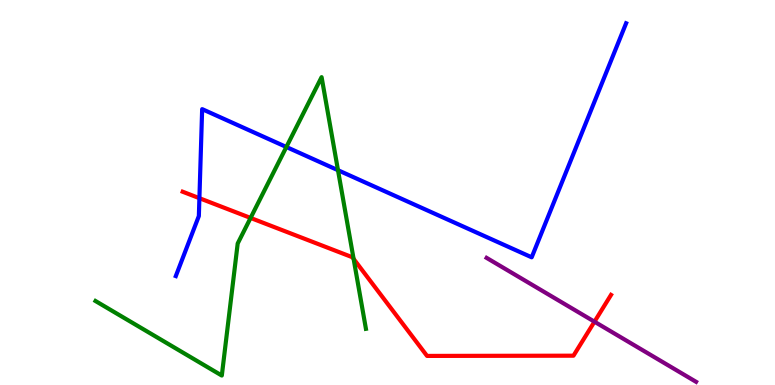[{'lines': ['blue', 'red'], 'intersections': [{'x': 2.57, 'y': 4.85}]}, {'lines': ['green', 'red'], 'intersections': [{'x': 3.23, 'y': 4.34}, {'x': 4.56, 'y': 3.28}]}, {'lines': ['purple', 'red'], 'intersections': [{'x': 7.67, 'y': 1.64}]}, {'lines': ['blue', 'green'], 'intersections': [{'x': 3.7, 'y': 6.18}, {'x': 4.36, 'y': 5.58}]}, {'lines': ['blue', 'purple'], 'intersections': []}, {'lines': ['green', 'purple'], 'intersections': []}]